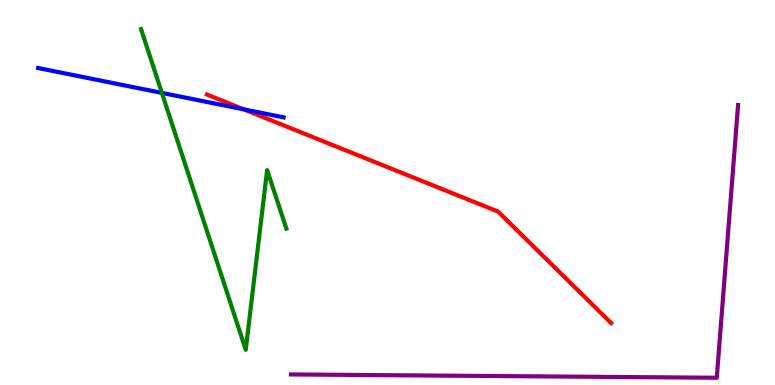[{'lines': ['blue', 'red'], 'intersections': [{'x': 3.15, 'y': 7.16}]}, {'lines': ['green', 'red'], 'intersections': []}, {'lines': ['purple', 'red'], 'intersections': []}, {'lines': ['blue', 'green'], 'intersections': [{'x': 2.09, 'y': 7.59}]}, {'lines': ['blue', 'purple'], 'intersections': []}, {'lines': ['green', 'purple'], 'intersections': []}]